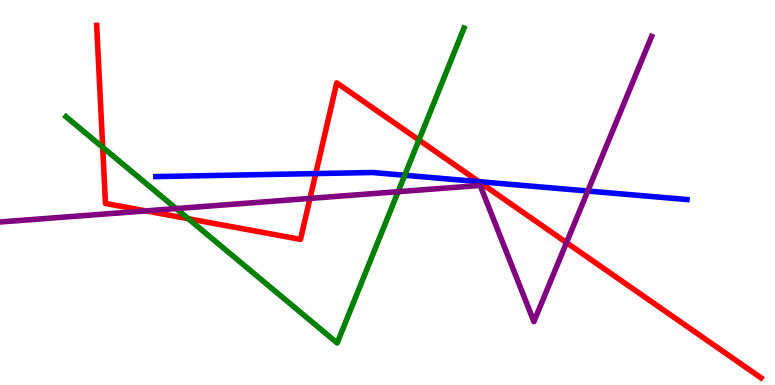[{'lines': ['blue', 'red'], 'intersections': [{'x': 4.07, 'y': 5.49}, {'x': 6.18, 'y': 5.28}]}, {'lines': ['green', 'red'], 'intersections': [{'x': 1.33, 'y': 6.17}, {'x': 2.43, 'y': 4.32}, {'x': 5.41, 'y': 6.36}]}, {'lines': ['purple', 'red'], 'intersections': [{'x': 1.88, 'y': 4.52}, {'x': 4.0, 'y': 4.85}, {'x': 7.31, 'y': 3.7}]}, {'lines': ['blue', 'green'], 'intersections': [{'x': 5.22, 'y': 5.45}]}, {'lines': ['blue', 'purple'], 'intersections': [{'x': 7.58, 'y': 5.04}]}, {'lines': ['green', 'purple'], 'intersections': [{'x': 2.27, 'y': 4.58}, {'x': 5.14, 'y': 5.02}]}]